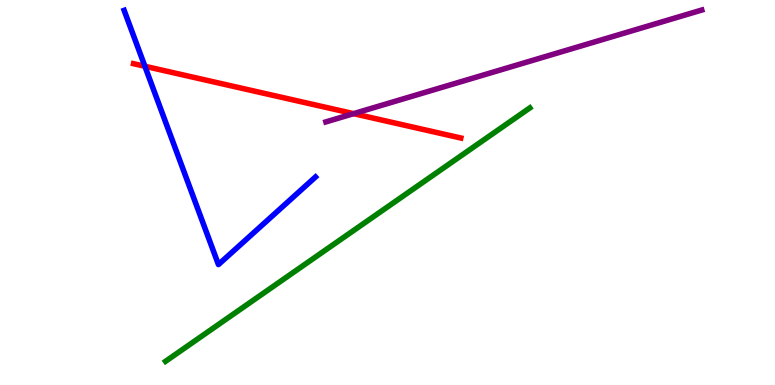[{'lines': ['blue', 'red'], 'intersections': [{'x': 1.87, 'y': 8.28}]}, {'lines': ['green', 'red'], 'intersections': []}, {'lines': ['purple', 'red'], 'intersections': [{'x': 4.56, 'y': 7.05}]}, {'lines': ['blue', 'green'], 'intersections': []}, {'lines': ['blue', 'purple'], 'intersections': []}, {'lines': ['green', 'purple'], 'intersections': []}]